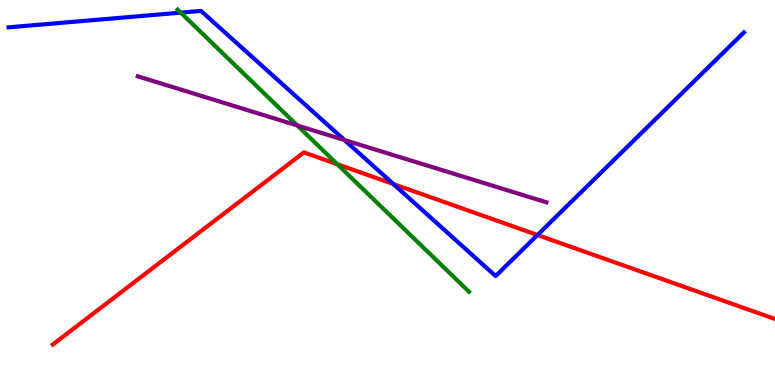[{'lines': ['blue', 'red'], 'intersections': [{'x': 5.08, 'y': 5.22}, {'x': 6.94, 'y': 3.9}]}, {'lines': ['green', 'red'], 'intersections': [{'x': 4.35, 'y': 5.73}]}, {'lines': ['purple', 'red'], 'intersections': []}, {'lines': ['blue', 'green'], 'intersections': [{'x': 2.33, 'y': 9.67}]}, {'lines': ['blue', 'purple'], 'intersections': [{'x': 4.45, 'y': 6.36}]}, {'lines': ['green', 'purple'], 'intersections': [{'x': 3.84, 'y': 6.74}]}]